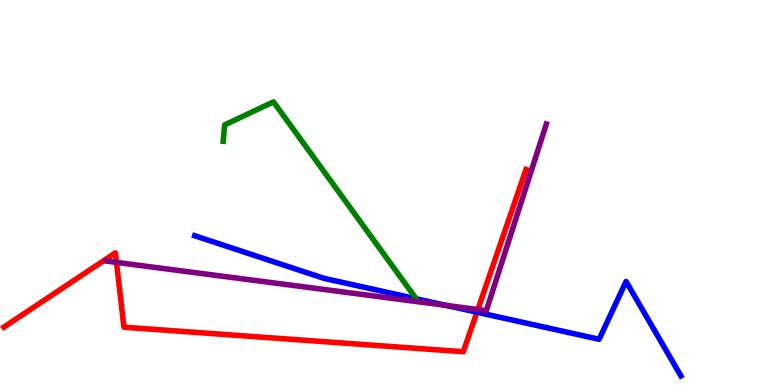[{'lines': ['blue', 'red'], 'intersections': [{'x': 6.15, 'y': 1.89}]}, {'lines': ['green', 'red'], 'intersections': []}, {'lines': ['purple', 'red'], 'intersections': [{'x': 1.5, 'y': 3.18}, {'x': 6.17, 'y': 1.96}]}, {'lines': ['blue', 'green'], 'intersections': []}, {'lines': ['blue', 'purple'], 'intersections': [{'x': 5.76, 'y': 2.07}]}, {'lines': ['green', 'purple'], 'intersections': []}]